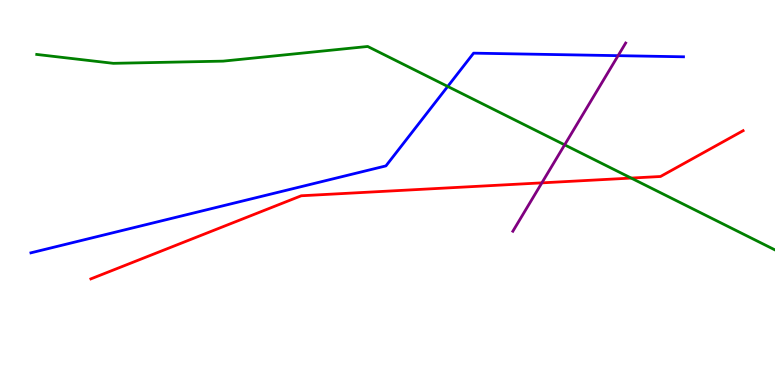[{'lines': ['blue', 'red'], 'intersections': []}, {'lines': ['green', 'red'], 'intersections': [{'x': 8.14, 'y': 5.37}]}, {'lines': ['purple', 'red'], 'intersections': [{'x': 6.99, 'y': 5.25}]}, {'lines': ['blue', 'green'], 'intersections': [{'x': 5.78, 'y': 7.75}]}, {'lines': ['blue', 'purple'], 'intersections': [{'x': 7.98, 'y': 8.55}]}, {'lines': ['green', 'purple'], 'intersections': [{'x': 7.29, 'y': 6.24}]}]